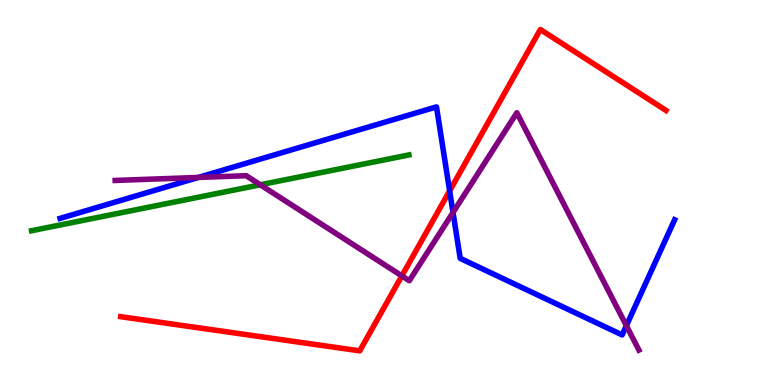[{'lines': ['blue', 'red'], 'intersections': [{'x': 5.8, 'y': 5.04}]}, {'lines': ['green', 'red'], 'intersections': []}, {'lines': ['purple', 'red'], 'intersections': [{'x': 5.19, 'y': 2.83}]}, {'lines': ['blue', 'green'], 'intersections': []}, {'lines': ['blue', 'purple'], 'intersections': [{'x': 2.56, 'y': 5.39}, {'x': 5.85, 'y': 4.48}, {'x': 8.08, 'y': 1.54}]}, {'lines': ['green', 'purple'], 'intersections': [{'x': 3.36, 'y': 5.2}]}]